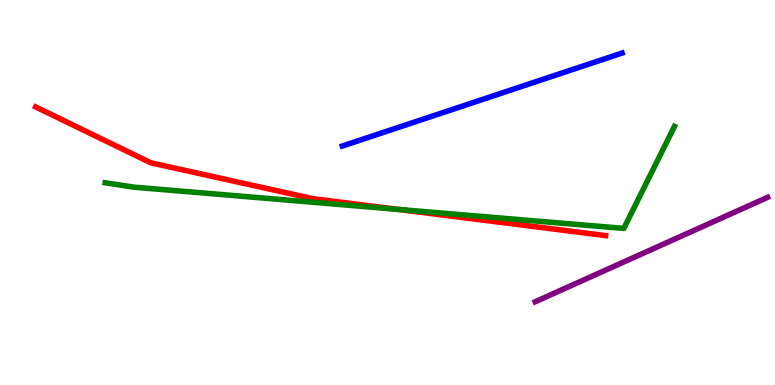[{'lines': ['blue', 'red'], 'intersections': []}, {'lines': ['green', 'red'], 'intersections': [{'x': 5.14, 'y': 4.56}]}, {'lines': ['purple', 'red'], 'intersections': []}, {'lines': ['blue', 'green'], 'intersections': []}, {'lines': ['blue', 'purple'], 'intersections': []}, {'lines': ['green', 'purple'], 'intersections': []}]